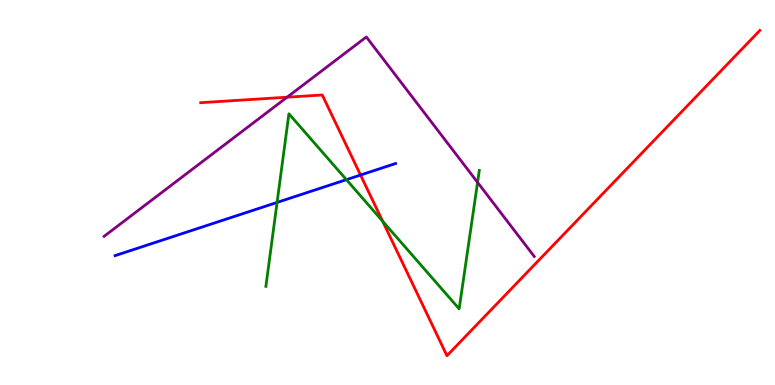[{'lines': ['blue', 'red'], 'intersections': [{'x': 4.65, 'y': 5.45}]}, {'lines': ['green', 'red'], 'intersections': [{'x': 4.94, 'y': 4.26}]}, {'lines': ['purple', 'red'], 'intersections': [{'x': 3.7, 'y': 7.48}]}, {'lines': ['blue', 'green'], 'intersections': [{'x': 3.58, 'y': 4.74}, {'x': 4.47, 'y': 5.33}]}, {'lines': ['blue', 'purple'], 'intersections': []}, {'lines': ['green', 'purple'], 'intersections': [{'x': 6.16, 'y': 5.26}]}]